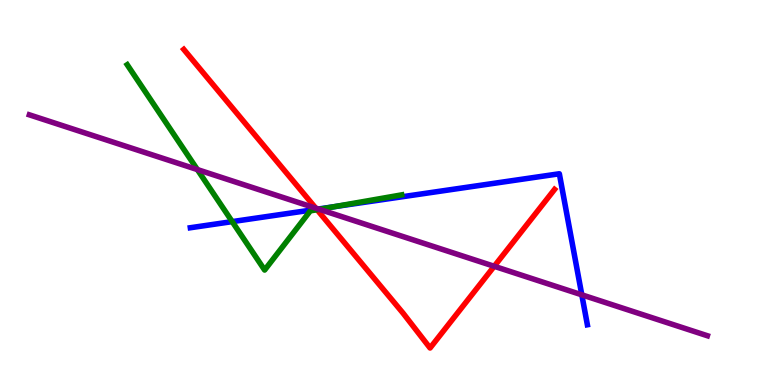[{'lines': ['blue', 'red'], 'intersections': [{'x': 4.09, 'y': 4.56}]}, {'lines': ['green', 'red'], 'intersections': [{'x': 4.09, 'y': 4.55}]}, {'lines': ['purple', 'red'], 'intersections': [{'x': 4.07, 'y': 4.59}, {'x': 6.38, 'y': 3.08}]}, {'lines': ['blue', 'green'], 'intersections': [{'x': 3.0, 'y': 4.24}, {'x': 4.31, 'y': 4.63}]}, {'lines': ['blue', 'purple'], 'intersections': [{'x': 4.11, 'y': 4.57}, {'x': 7.51, 'y': 2.34}]}, {'lines': ['green', 'purple'], 'intersections': [{'x': 2.55, 'y': 5.6}, {'x': 4.12, 'y': 4.56}]}]